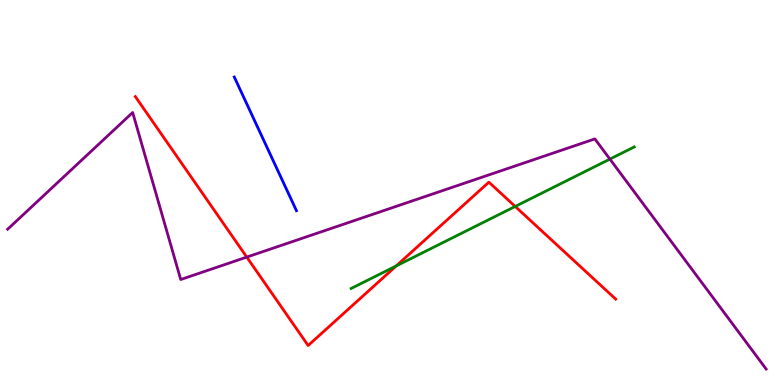[{'lines': ['blue', 'red'], 'intersections': []}, {'lines': ['green', 'red'], 'intersections': [{'x': 5.11, 'y': 3.09}, {'x': 6.65, 'y': 4.64}]}, {'lines': ['purple', 'red'], 'intersections': [{'x': 3.18, 'y': 3.32}]}, {'lines': ['blue', 'green'], 'intersections': []}, {'lines': ['blue', 'purple'], 'intersections': []}, {'lines': ['green', 'purple'], 'intersections': [{'x': 7.87, 'y': 5.87}]}]